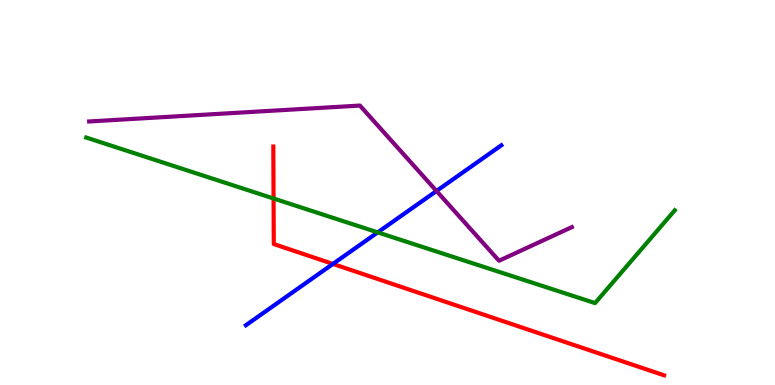[{'lines': ['blue', 'red'], 'intersections': [{'x': 4.3, 'y': 3.14}]}, {'lines': ['green', 'red'], 'intersections': [{'x': 3.53, 'y': 4.84}]}, {'lines': ['purple', 'red'], 'intersections': []}, {'lines': ['blue', 'green'], 'intersections': [{'x': 4.87, 'y': 3.96}]}, {'lines': ['blue', 'purple'], 'intersections': [{'x': 5.63, 'y': 5.04}]}, {'lines': ['green', 'purple'], 'intersections': []}]